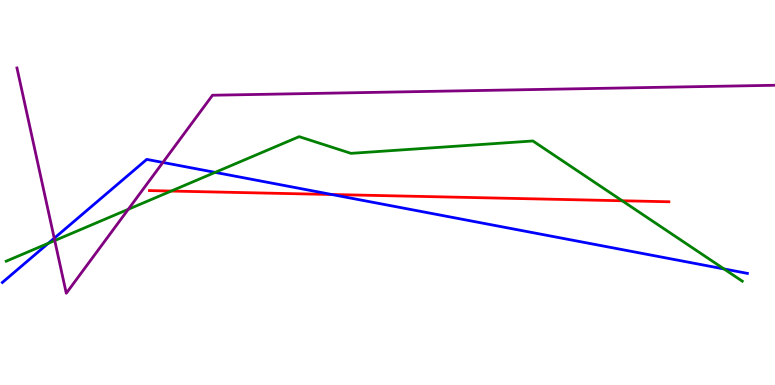[{'lines': ['blue', 'red'], 'intersections': [{'x': 4.28, 'y': 4.95}]}, {'lines': ['green', 'red'], 'intersections': [{'x': 2.21, 'y': 5.04}, {'x': 8.03, 'y': 4.79}]}, {'lines': ['purple', 'red'], 'intersections': []}, {'lines': ['blue', 'green'], 'intersections': [{'x': 0.624, 'y': 3.68}, {'x': 2.78, 'y': 5.52}, {'x': 9.34, 'y': 3.01}]}, {'lines': ['blue', 'purple'], 'intersections': [{'x': 0.7, 'y': 3.81}, {'x': 2.1, 'y': 5.78}]}, {'lines': ['green', 'purple'], 'intersections': [{'x': 0.706, 'y': 3.75}, {'x': 1.66, 'y': 4.56}]}]